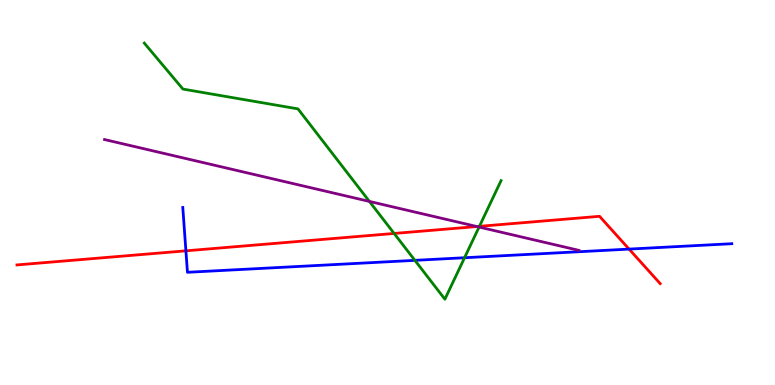[{'lines': ['blue', 'red'], 'intersections': [{'x': 2.4, 'y': 3.49}, {'x': 8.12, 'y': 3.53}]}, {'lines': ['green', 'red'], 'intersections': [{'x': 5.09, 'y': 3.94}, {'x': 6.19, 'y': 4.12}]}, {'lines': ['purple', 'red'], 'intersections': [{'x': 6.15, 'y': 4.12}]}, {'lines': ['blue', 'green'], 'intersections': [{'x': 5.35, 'y': 3.24}, {'x': 5.99, 'y': 3.31}]}, {'lines': ['blue', 'purple'], 'intersections': []}, {'lines': ['green', 'purple'], 'intersections': [{'x': 4.77, 'y': 4.77}, {'x': 6.18, 'y': 4.1}]}]